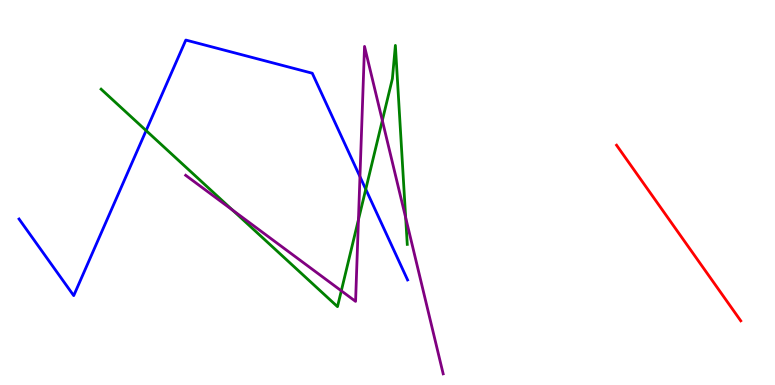[{'lines': ['blue', 'red'], 'intersections': []}, {'lines': ['green', 'red'], 'intersections': []}, {'lines': ['purple', 'red'], 'intersections': []}, {'lines': ['blue', 'green'], 'intersections': [{'x': 1.89, 'y': 6.61}, {'x': 4.72, 'y': 5.08}]}, {'lines': ['blue', 'purple'], 'intersections': [{'x': 4.64, 'y': 5.41}]}, {'lines': ['green', 'purple'], 'intersections': [{'x': 3.0, 'y': 4.54}, {'x': 4.4, 'y': 2.45}, {'x': 4.63, 'y': 4.29}, {'x': 4.93, 'y': 6.87}, {'x': 5.23, 'y': 4.35}]}]